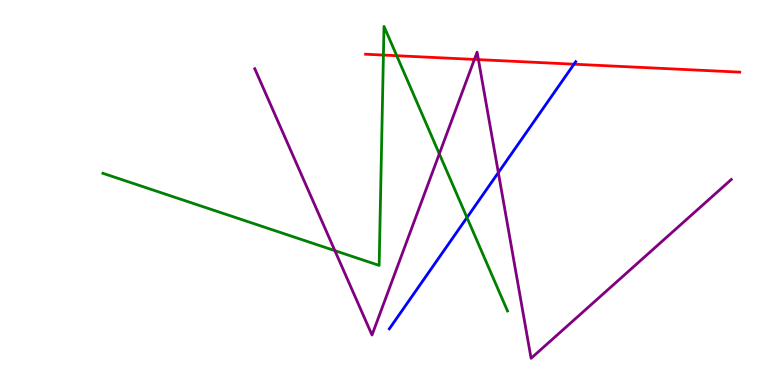[{'lines': ['blue', 'red'], 'intersections': [{'x': 7.41, 'y': 8.33}]}, {'lines': ['green', 'red'], 'intersections': [{'x': 4.95, 'y': 8.57}, {'x': 5.12, 'y': 8.55}]}, {'lines': ['purple', 'red'], 'intersections': [{'x': 6.12, 'y': 8.46}, {'x': 6.17, 'y': 8.45}]}, {'lines': ['blue', 'green'], 'intersections': [{'x': 6.03, 'y': 4.35}]}, {'lines': ['blue', 'purple'], 'intersections': [{'x': 6.43, 'y': 5.52}]}, {'lines': ['green', 'purple'], 'intersections': [{'x': 4.32, 'y': 3.49}, {'x': 5.67, 'y': 6.0}]}]